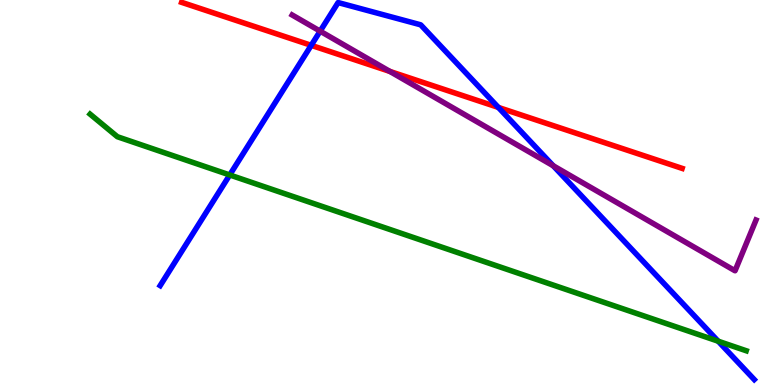[{'lines': ['blue', 'red'], 'intersections': [{'x': 4.02, 'y': 8.82}, {'x': 6.43, 'y': 7.21}]}, {'lines': ['green', 'red'], 'intersections': []}, {'lines': ['purple', 'red'], 'intersections': [{'x': 5.03, 'y': 8.14}]}, {'lines': ['blue', 'green'], 'intersections': [{'x': 2.96, 'y': 5.46}, {'x': 9.27, 'y': 1.14}]}, {'lines': ['blue', 'purple'], 'intersections': [{'x': 4.13, 'y': 9.19}, {'x': 7.14, 'y': 5.69}]}, {'lines': ['green', 'purple'], 'intersections': []}]